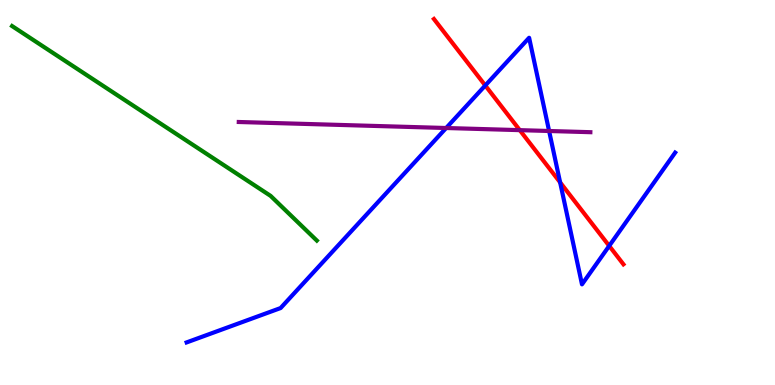[{'lines': ['blue', 'red'], 'intersections': [{'x': 6.26, 'y': 7.78}, {'x': 7.23, 'y': 5.26}, {'x': 7.86, 'y': 3.61}]}, {'lines': ['green', 'red'], 'intersections': []}, {'lines': ['purple', 'red'], 'intersections': [{'x': 6.71, 'y': 6.62}]}, {'lines': ['blue', 'green'], 'intersections': []}, {'lines': ['blue', 'purple'], 'intersections': [{'x': 5.76, 'y': 6.68}, {'x': 7.09, 'y': 6.6}]}, {'lines': ['green', 'purple'], 'intersections': []}]